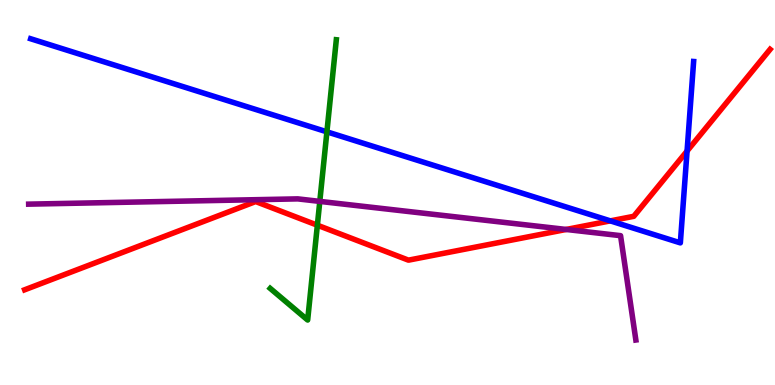[{'lines': ['blue', 'red'], 'intersections': [{'x': 7.88, 'y': 4.26}, {'x': 8.87, 'y': 6.08}]}, {'lines': ['green', 'red'], 'intersections': [{'x': 4.09, 'y': 4.15}]}, {'lines': ['purple', 'red'], 'intersections': [{'x': 7.31, 'y': 4.04}]}, {'lines': ['blue', 'green'], 'intersections': [{'x': 4.22, 'y': 6.58}]}, {'lines': ['blue', 'purple'], 'intersections': []}, {'lines': ['green', 'purple'], 'intersections': [{'x': 4.13, 'y': 4.77}]}]